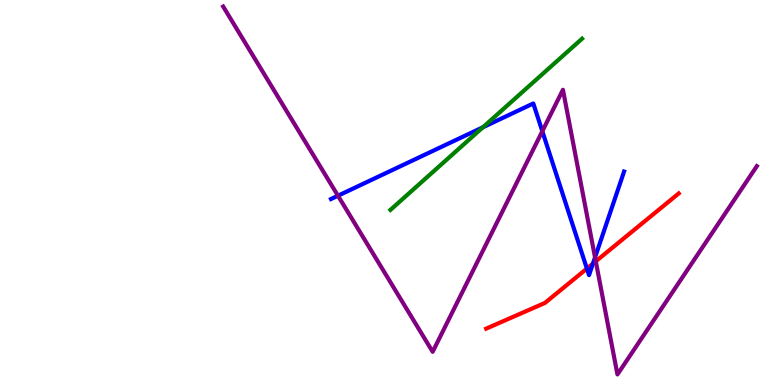[{'lines': ['blue', 'red'], 'intersections': [{'x': 7.57, 'y': 3.02}, {'x': 7.65, 'y': 3.15}]}, {'lines': ['green', 'red'], 'intersections': []}, {'lines': ['purple', 'red'], 'intersections': [{'x': 7.69, 'y': 3.21}]}, {'lines': ['blue', 'green'], 'intersections': [{'x': 6.23, 'y': 6.69}]}, {'lines': ['blue', 'purple'], 'intersections': [{'x': 4.36, 'y': 4.92}, {'x': 7.0, 'y': 6.59}, {'x': 7.68, 'y': 3.31}]}, {'lines': ['green', 'purple'], 'intersections': []}]